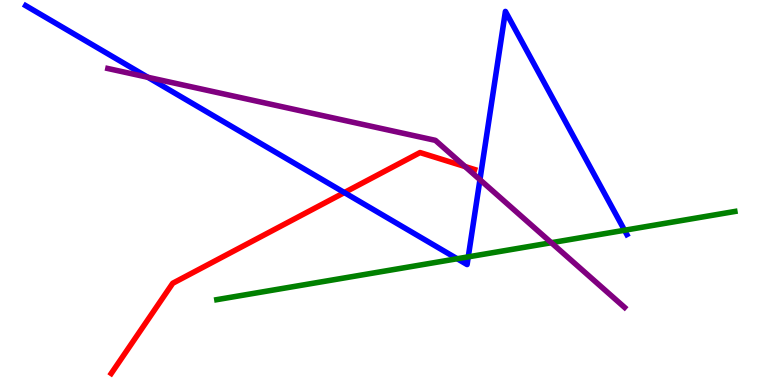[{'lines': ['blue', 'red'], 'intersections': [{'x': 4.44, 'y': 5.0}]}, {'lines': ['green', 'red'], 'intersections': []}, {'lines': ['purple', 'red'], 'intersections': [{'x': 6.0, 'y': 5.67}]}, {'lines': ['blue', 'green'], 'intersections': [{'x': 5.9, 'y': 3.28}, {'x': 6.04, 'y': 3.33}, {'x': 8.06, 'y': 4.02}]}, {'lines': ['blue', 'purple'], 'intersections': [{'x': 1.91, 'y': 7.99}, {'x': 6.19, 'y': 5.33}]}, {'lines': ['green', 'purple'], 'intersections': [{'x': 7.11, 'y': 3.7}]}]